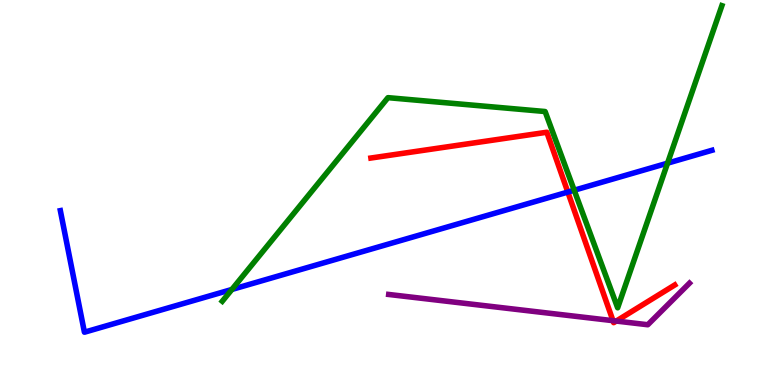[{'lines': ['blue', 'red'], 'intersections': [{'x': 7.33, 'y': 5.01}]}, {'lines': ['green', 'red'], 'intersections': []}, {'lines': ['purple', 'red'], 'intersections': [{'x': 7.91, 'y': 1.67}, {'x': 7.95, 'y': 1.66}]}, {'lines': ['blue', 'green'], 'intersections': [{'x': 2.99, 'y': 2.48}, {'x': 7.41, 'y': 5.06}, {'x': 8.61, 'y': 5.76}]}, {'lines': ['blue', 'purple'], 'intersections': []}, {'lines': ['green', 'purple'], 'intersections': []}]